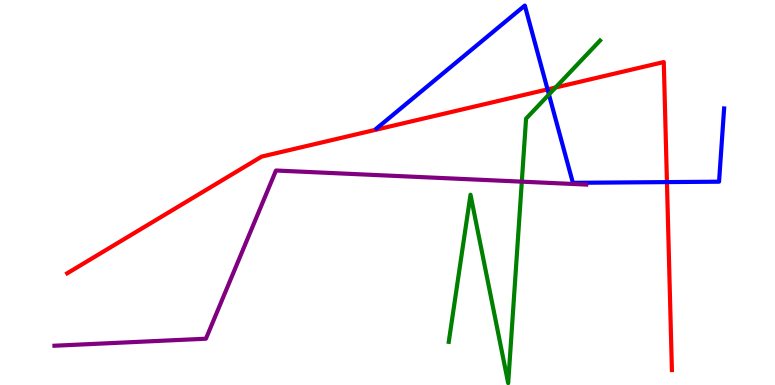[{'lines': ['blue', 'red'], 'intersections': [{'x': 7.07, 'y': 7.68}, {'x': 8.61, 'y': 5.27}]}, {'lines': ['green', 'red'], 'intersections': [{'x': 7.17, 'y': 7.73}]}, {'lines': ['purple', 'red'], 'intersections': []}, {'lines': ['blue', 'green'], 'intersections': [{'x': 7.08, 'y': 7.55}]}, {'lines': ['blue', 'purple'], 'intersections': []}, {'lines': ['green', 'purple'], 'intersections': [{'x': 6.73, 'y': 5.28}]}]